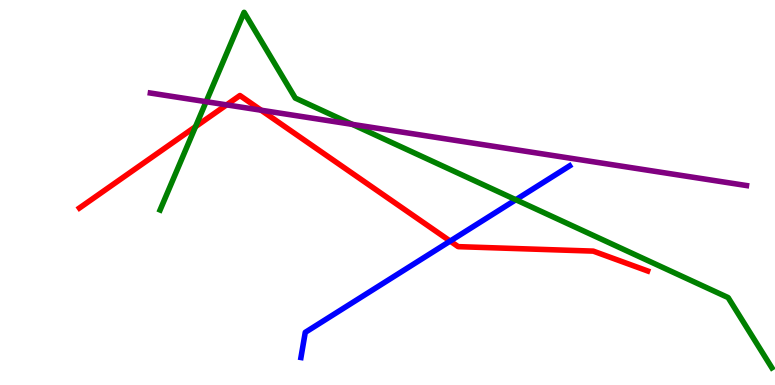[{'lines': ['blue', 'red'], 'intersections': [{'x': 5.81, 'y': 3.74}]}, {'lines': ['green', 'red'], 'intersections': [{'x': 2.52, 'y': 6.71}]}, {'lines': ['purple', 'red'], 'intersections': [{'x': 2.92, 'y': 7.28}, {'x': 3.37, 'y': 7.14}]}, {'lines': ['blue', 'green'], 'intersections': [{'x': 6.66, 'y': 4.81}]}, {'lines': ['blue', 'purple'], 'intersections': []}, {'lines': ['green', 'purple'], 'intersections': [{'x': 2.66, 'y': 7.36}, {'x': 4.55, 'y': 6.77}]}]